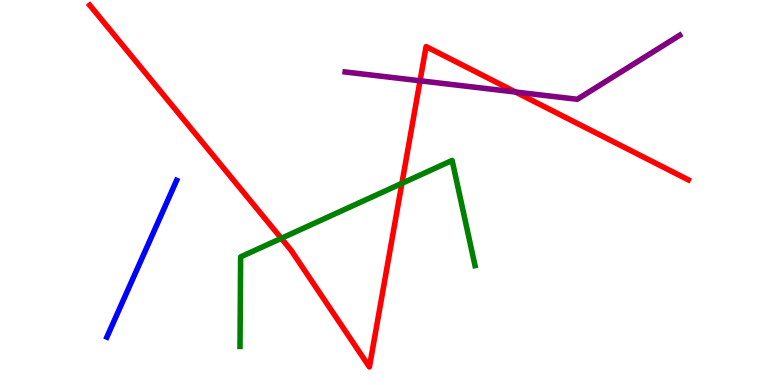[{'lines': ['blue', 'red'], 'intersections': []}, {'lines': ['green', 'red'], 'intersections': [{'x': 3.63, 'y': 3.81}, {'x': 5.19, 'y': 5.24}]}, {'lines': ['purple', 'red'], 'intersections': [{'x': 5.42, 'y': 7.9}, {'x': 6.65, 'y': 7.61}]}, {'lines': ['blue', 'green'], 'intersections': []}, {'lines': ['blue', 'purple'], 'intersections': []}, {'lines': ['green', 'purple'], 'intersections': []}]